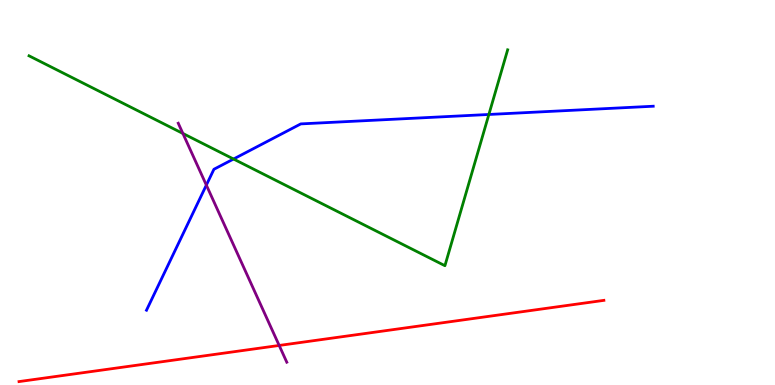[{'lines': ['blue', 'red'], 'intersections': []}, {'lines': ['green', 'red'], 'intersections': []}, {'lines': ['purple', 'red'], 'intersections': [{'x': 3.6, 'y': 1.03}]}, {'lines': ['blue', 'green'], 'intersections': [{'x': 3.01, 'y': 5.87}, {'x': 6.31, 'y': 7.03}]}, {'lines': ['blue', 'purple'], 'intersections': [{'x': 2.66, 'y': 5.19}]}, {'lines': ['green', 'purple'], 'intersections': [{'x': 2.36, 'y': 6.53}]}]